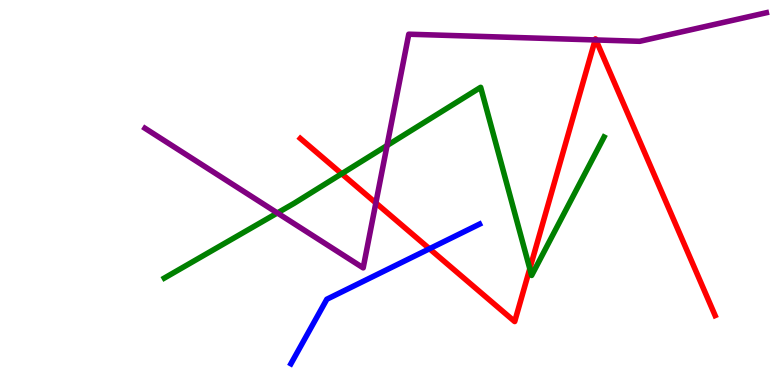[{'lines': ['blue', 'red'], 'intersections': [{'x': 5.54, 'y': 3.54}]}, {'lines': ['green', 'red'], 'intersections': [{'x': 4.41, 'y': 5.49}, {'x': 6.84, 'y': 3.02}]}, {'lines': ['purple', 'red'], 'intersections': [{'x': 4.85, 'y': 4.73}, {'x': 7.68, 'y': 8.96}, {'x': 7.69, 'y': 8.96}]}, {'lines': ['blue', 'green'], 'intersections': []}, {'lines': ['blue', 'purple'], 'intersections': []}, {'lines': ['green', 'purple'], 'intersections': [{'x': 3.58, 'y': 4.47}, {'x': 4.99, 'y': 6.22}]}]